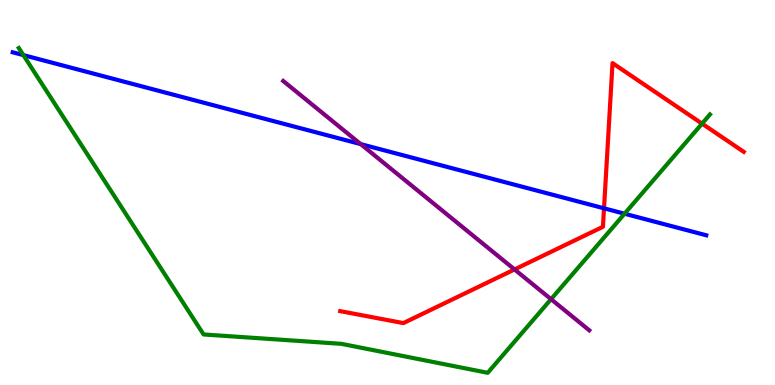[{'lines': ['blue', 'red'], 'intersections': [{'x': 7.79, 'y': 4.59}]}, {'lines': ['green', 'red'], 'intersections': [{'x': 9.06, 'y': 6.79}]}, {'lines': ['purple', 'red'], 'intersections': [{'x': 6.64, 'y': 3.0}]}, {'lines': ['blue', 'green'], 'intersections': [{'x': 0.302, 'y': 8.57}, {'x': 8.06, 'y': 4.45}]}, {'lines': ['blue', 'purple'], 'intersections': [{'x': 4.65, 'y': 6.26}]}, {'lines': ['green', 'purple'], 'intersections': [{'x': 7.11, 'y': 2.23}]}]